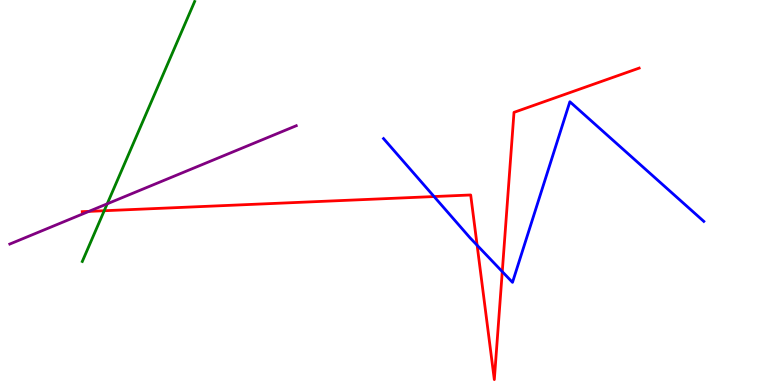[{'lines': ['blue', 'red'], 'intersections': [{'x': 5.6, 'y': 4.89}, {'x': 6.16, 'y': 3.63}, {'x': 6.48, 'y': 2.94}]}, {'lines': ['green', 'red'], 'intersections': [{'x': 1.34, 'y': 4.53}]}, {'lines': ['purple', 'red'], 'intersections': [{'x': 1.15, 'y': 4.51}]}, {'lines': ['blue', 'green'], 'intersections': []}, {'lines': ['blue', 'purple'], 'intersections': []}, {'lines': ['green', 'purple'], 'intersections': [{'x': 1.38, 'y': 4.71}]}]